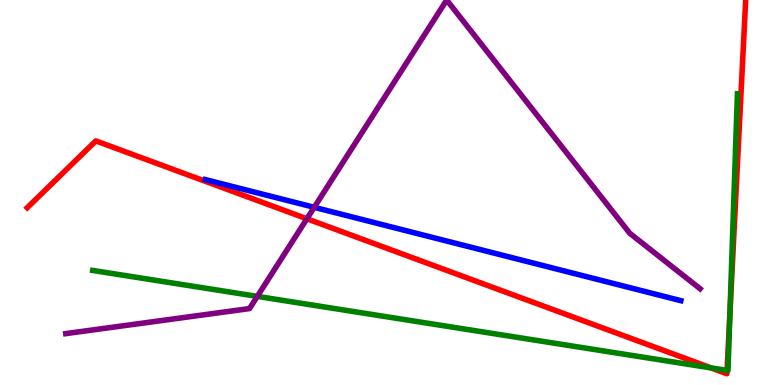[{'lines': ['blue', 'red'], 'intersections': []}, {'lines': ['green', 'red'], 'intersections': [{'x': 9.17, 'y': 0.444}, {'x': 9.38, 'y': 0.379}, {'x': 9.42, 'y': 1.86}]}, {'lines': ['purple', 'red'], 'intersections': [{'x': 3.96, 'y': 4.32}]}, {'lines': ['blue', 'green'], 'intersections': []}, {'lines': ['blue', 'purple'], 'intersections': [{'x': 4.05, 'y': 4.62}]}, {'lines': ['green', 'purple'], 'intersections': [{'x': 3.32, 'y': 2.3}]}]